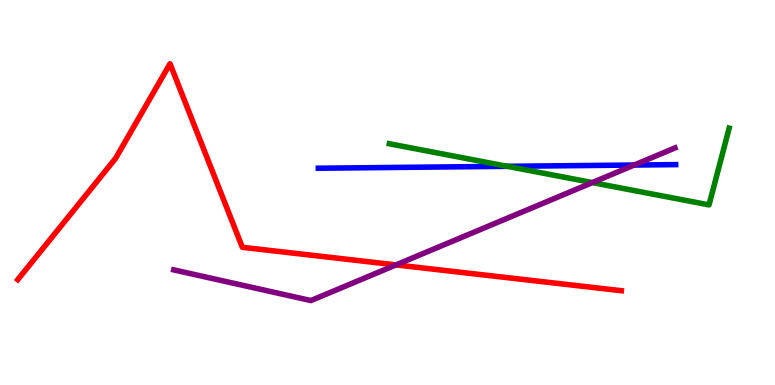[{'lines': ['blue', 'red'], 'intersections': []}, {'lines': ['green', 'red'], 'intersections': []}, {'lines': ['purple', 'red'], 'intersections': [{'x': 5.11, 'y': 3.12}]}, {'lines': ['blue', 'green'], 'intersections': [{'x': 6.55, 'y': 5.68}]}, {'lines': ['blue', 'purple'], 'intersections': [{'x': 8.18, 'y': 5.71}]}, {'lines': ['green', 'purple'], 'intersections': [{'x': 7.64, 'y': 5.26}]}]